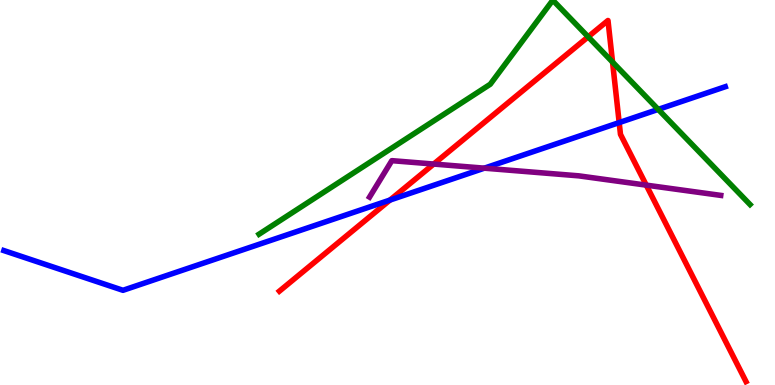[{'lines': ['blue', 'red'], 'intersections': [{'x': 5.03, 'y': 4.8}, {'x': 7.99, 'y': 6.82}]}, {'lines': ['green', 'red'], 'intersections': [{'x': 7.59, 'y': 9.04}, {'x': 7.9, 'y': 8.39}]}, {'lines': ['purple', 'red'], 'intersections': [{'x': 5.6, 'y': 5.74}, {'x': 8.34, 'y': 5.19}]}, {'lines': ['blue', 'green'], 'intersections': [{'x': 8.49, 'y': 7.16}]}, {'lines': ['blue', 'purple'], 'intersections': [{'x': 6.25, 'y': 5.63}]}, {'lines': ['green', 'purple'], 'intersections': []}]